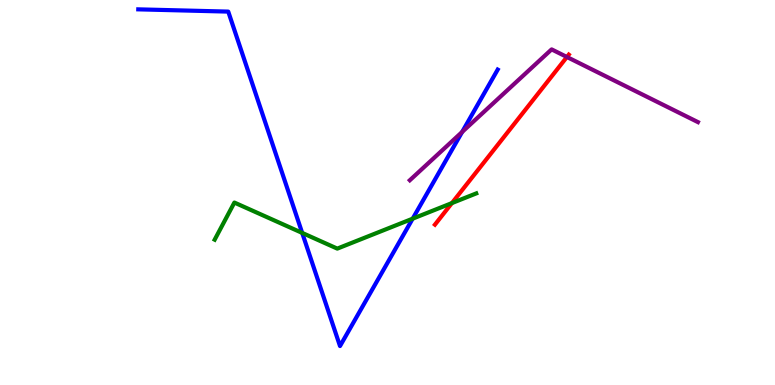[{'lines': ['blue', 'red'], 'intersections': []}, {'lines': ['green', 'red'], 'intersections': [{'x': 5.83, 'y': 4.73}]}, {'lines': ['purple', 'red'], 'intersections': [{'x': 7.32, 'y': 8.52}]}, {'lines': ['blue', 'green'], 'intersections': [{'x': 3.9, 'y': 3.95}, {'x': 5.32, 'y': 4.32}]}, {'lines': ['blue', 'purple'], 'intersections': [{'x': 5.96, 'y': 6.57}]}, {'lines': ['green', 'purple'], 'intersections': []}]